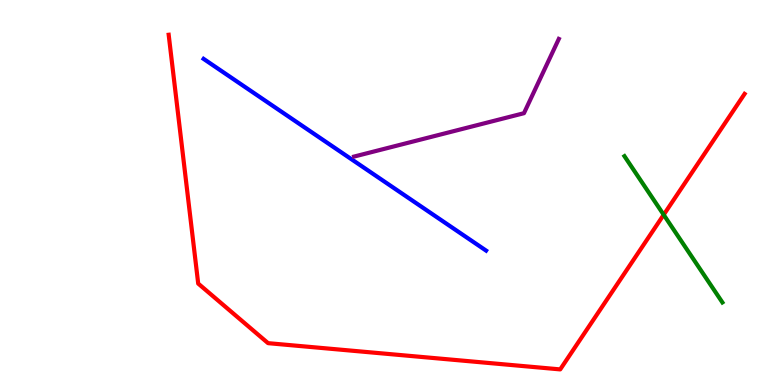[{'lines': ['blue', 'red'], 'intersections': []}, {'lines': ['green', 'red'], 'intersections': [{'x': 8.56, 'y': 4.42}]}, {'lines': ['purple', 'red'], 'intersections': []}, {'lines': ['blue', 'green'], 'intersections': []}, {'lines': ['blue', 'purple'], 'intersections': []}, {'lines': ['green', 'purple'], 'intersections': []}]